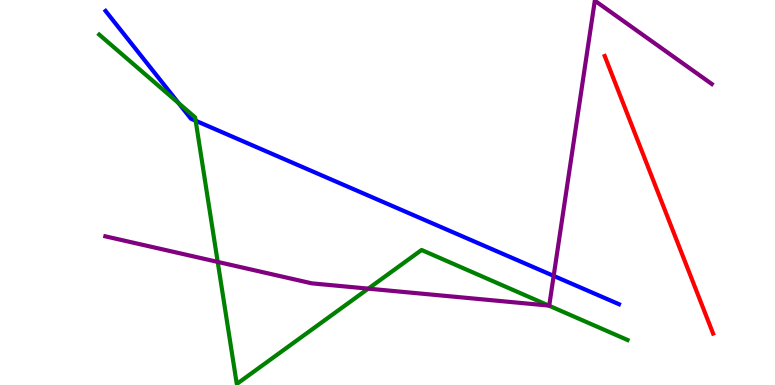[{'lines': ['blue', 'red'], 'intersections': []}, {'lines': ['green', 'red'], 'intersections': []}, {'lines': ['purple', 'red'], 'intersections': []}, {'lines': ['blue', 'green'], 'intersections': [{'x': 2.3, 'y': 7.32}, {'x': 2.52, 'y': 6.86}]}, {'lines': ['blue', 'purple'], 'intersections': [{'x': 7.14, 'y': 2.83}]}, {'lines': ['green', 'purple'], 'intersections': [{'x': 2.81, 'y': 3.2}, {'x': 4.75, 'y': 2.5}, {'x': 7.08, 'y': 2.06}]}]